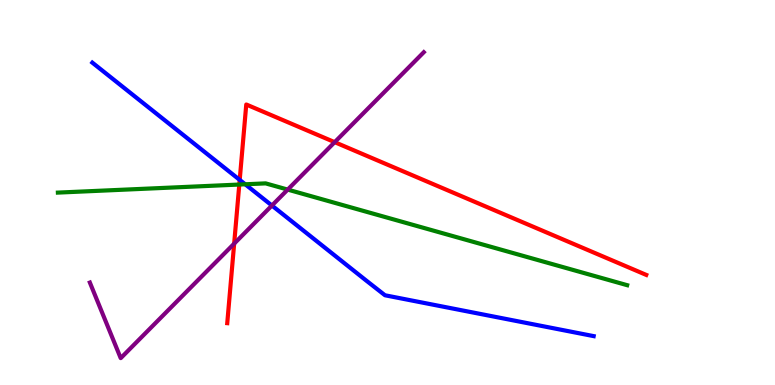[{'lines': ['blue', 'red'], 'intersections': [{'x': 3.09, 'y': 5.33}]}, {'lines': ['green', 'red'], 'intersections': [{'x': 3.09, 'y': 5.21}]}, {'lines': ['purple', 'red'], 'intersections': [{'x': 3.02, 'y': 3.67}, {'x': 4.32, 'y': 6.31}]}, {'lines': ['blue', 'green'], 'intersections': [{'x': 3.16, 'y': 5.21}]}, {'lines': ['blue', 'purple'], 'intersections': [{'x': 3.51, 'y': 4.66}]}, {'lines': ['green', 'purple'], 'intersections': [{'x': 3.71, 'y': 5.08}]}]